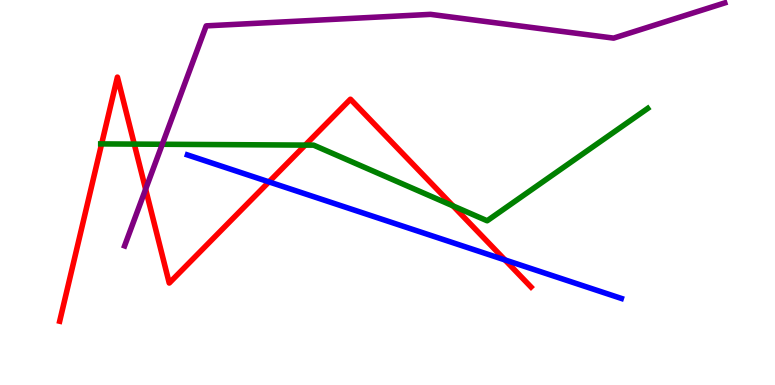[{'lines': ['blue', 'red'], 'intersections': [{'x': 3.47, 'y': 5.28}, {'x': 6.52, 'y': 3.25}]}, {'lines': ['green', 'red'], 'intersections': [{'x': 1.31, 'y': 6.26}, {'x': 1.73, 'y': 6.26}, {'x': 3.94, 'y': 6.23}, {'x': 5.85, 'y': 4.65}]}, {'lines': ['purple', 'red'], 'intersections': [{'x': 1.88, 'y': 5.09}]}, {'lines': ['blue', 'green'], 'intersections': []}, {'lines': ['blue', 'purple'], 'intersections': []}, {'lines': ['green', 'purple'], 'intersections': [{'x': 2.09, 'y': 6.25}]}]